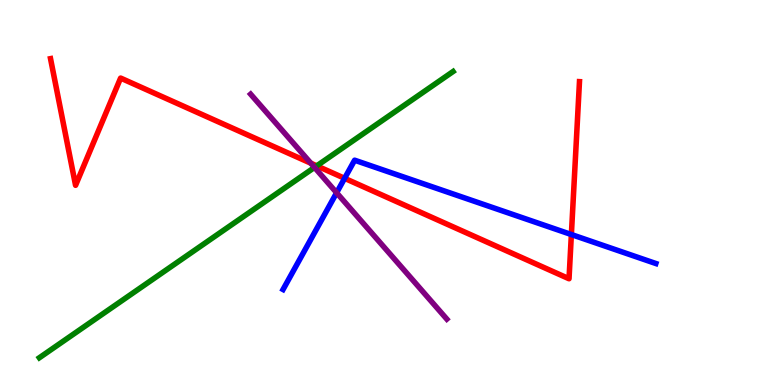[{'lines': ['blue', 'red'], 'intersections': [{'x': 4.45, 'y': 5.37}, {'x': 7.37, 'y': 3.91}]}, {'lines': ['green', 'red'], 'intersections': [{'x': 4.09, 'y': 5.69}]}, {'lines': ['purple', 'red'], 'intersections': [{'x': 4.01, 'y': 5.76}]}, {'lines': ['blue', 'green'], 'intersections': []}, {'lines': ['blue', 'purple'], 'intersections': [{'x': 4.34, 'y': 4.99}]}, {'lines': ['green', 'purple'], 'intersections': [{'x': 4.06, 'y': 5.65}]}]